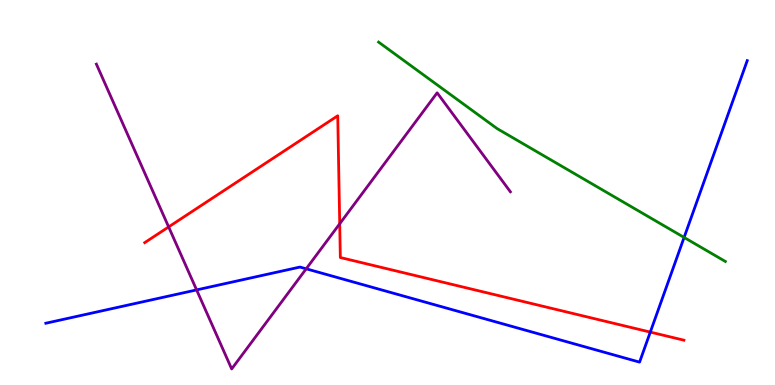[{'lines': ['blue', 'red'], 'intersections': [{'x': 8.39, 'y': 1.37}]}, {'lines': ['green', 'red'], 'intersections': []}, {'lines': ['purple', 'red'], 'intersections': [{'x': 2.18, 'y': 4.11}, {'x': 4.38, 'y': 4.19}]}, {'lines': ['blue', 'green'], 'intersections': [{'x': 8.83, 'y': 3.83}]}, {'lines': ['blue', 'purple'], 'intersections': [{'x': 2.54, 'y': 2.47}, {'x': 3.95, 'y': 3.02}]}, {'lines': ['green', 'purple'], 'intersections': []}]